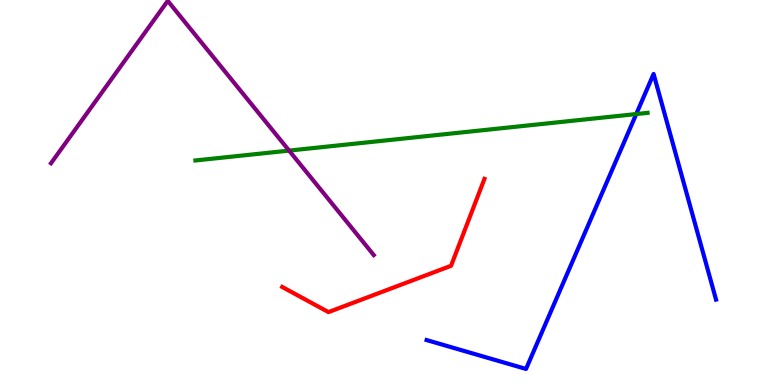[{'lines': ['blue', 'red'], 'intersections': []}, {'lines': ['green', 'red'], 'intersections': []}, {'lines': ['purple', 'red'], 'intersections': []}, {'lines': ['blue', 'green'], 'intersections': [{'x': 8.21, 'y': 7.04}]}, {'lines': ['blue', 'purple'], 'intersections': []}, {'lines': ['green', 'purple'], 'intersections': [{'x': 3.73, 'y': 6.09}]}]